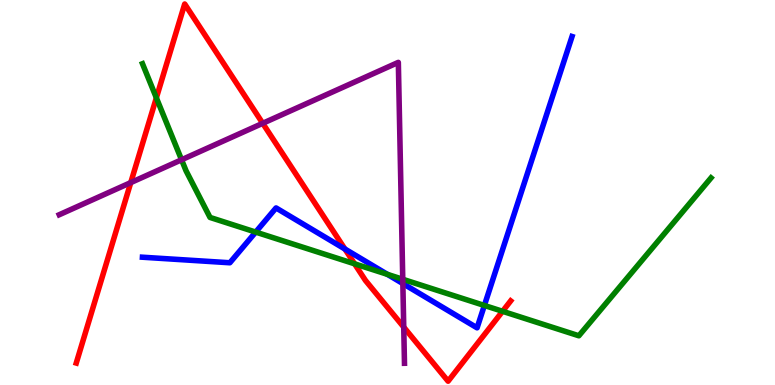[{'lines': ['blue', 'red'], 'intersections': [{'x': 4.45, 'y': 3.53}]}, {'lines': ['green', 'red'], 'intersections': [{'x': 2.02, 'y': 7.46}, {'x': 4.58, 'y': 3.15}, {'x': 6.48, 'y': 1.91}]}, {'lines': ['purple', 'red'], 'intersections': [{'x': 1.69, 'y': 5.26}, {'x': 3.39, 'y': 6.8}, {'x': 5.21, 'y': 1.5}]}, {'lines': ['blue', 'green'], 'intersections': [{'x': 3.3, 'y': 3.97}, {'x': 5.0, 'y': 2.87}, {'x': 6.25, 'y': 2.07}]}, {'lines': ['blue', 'purple'], 'intersections': [{'x': 5.2, 'y': 2.63}]}, {'lines': ['green', 'purple'], 'intersections': [{'x': 2.34, 'y': 5.85}, {'x': 5.2, 'y': 2.75}]}]